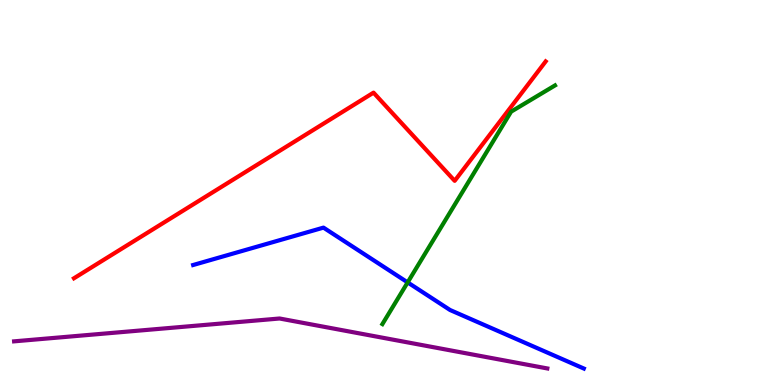[{'lines': ['blue', 'red'], 'intersections': []}, {'lines': ['green', 'red'], 'intersections': []}, {'lines': ['purple', 'red'], 'intersections': []}, {'lines': ['blue', 'green'], 'intersections': [{'x': 5.26, 'y': 2.66}]}, {'lines': ['blue', 'purple'], 'intersections': []}, {'lines': ['green', 'purple'], 'intersections': []}]